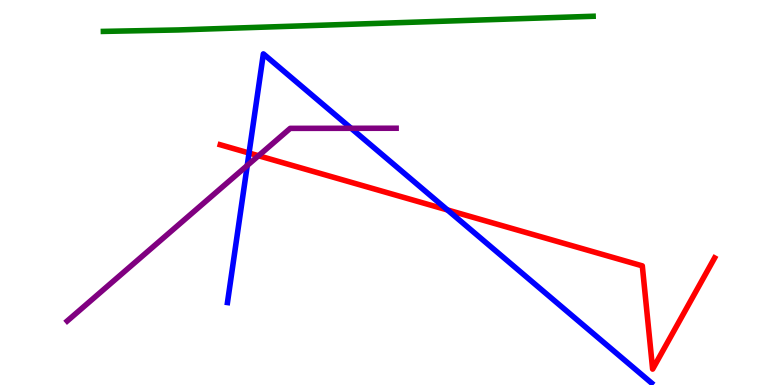[{'lines': ['blue', 'red'], 'intersections': [{'x': 3.21, 'y': 6.03}, {'x': 5.77, 'y': 4.55}]}, {'lines': ['green', 'red'], 'intersections': []}, {'lines': ['purple', 'red'], 'intersections': [{'x': 3.34, 'y': 5.95}]}, {'lines': ['blue', 'green'], 'intersections': []}, {'lines': ['blue', 'purple'], 'intersections': [{'x': 3.19, 'y': 5.7}, {'x': 4.53, 'y': 6.67}]}, {'lines': ['green', 'purple'], 'intersections': []}]